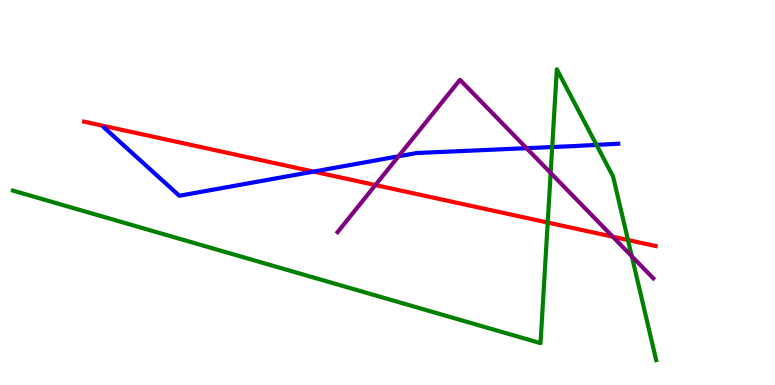[{'lines': ['blue', 'red'], 'intersections': [{'x': 4.05, 'y': 5.54}]}, {'lines': ['green', 'red'], 'intersections': [{'x': 7.07, 'y': 4.22}, {'x': 8.1, 'y': 3.77}]}, {'lines': ['purple', 'red'], 'intersections': [{'x': 4.84, 'y': 5.19}, {'x': 7.91, 'y': 3.85}]}, {'lines': ['blue', 'green'], 'intersections': [{'x': 7.13, 'y': 6.18}, {'x': 7.7, 'y': 6.24}]}, {'lines': ['blue', 'purple'], 'intersections': [{'x': 5.14, 'y': 5.94}, {'x': 6.79, 'y': 6.15}]}, {'lines': ['green', 'purple'], 'intersections': [{'x': 7.11, 'y': 5.51}, {'x': 8.15, 'y': 3.34}]}]